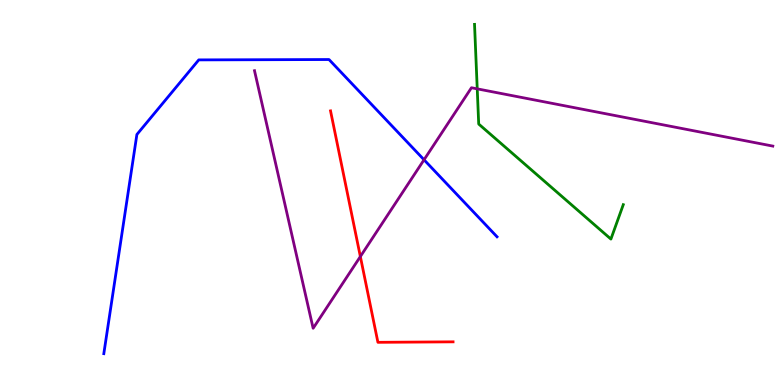[{'lines': ['blue', 'red'], 'intersections': []}, {'lines': ['green', 'red'], 'intersections': []}, {'lines': ['purple', 'red'], 'intersections': [{'x': 4.65, 'y': 3.34}]}, {'lines': ['blue', 'green'], 'intersections': []}, {'lines': ['blue', 'purple'], 'intersections': [{'x': 5.47, 'y': 5.85}]}, {'lines': ['green', 'purple'], 'intersections': [{'x': 6.16, 'y': 7.69}]}]